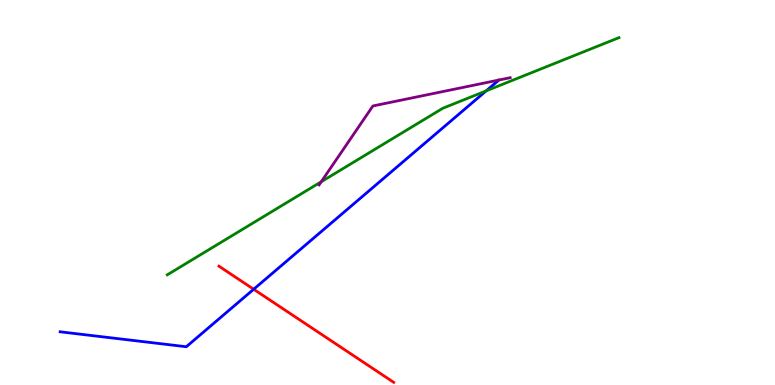[{'lines': ['blue', 'red'], 'intersections': [{'x': 3.27, 'y': 2.49}]}, {'lines': ['green', 'red'], 'intersections': []}, {'lines': ['purple', 'red'], 'intersections': []}, {'lines': ['blue', 'green'], 'intersections': [{'x': 6.27, 'y': 7.64}]}, {'lines': ['blue', 'purple'], 'intersections': []}, {'lines': ['green', 'purple'], 'intersections': [{'x': 4.14, 'y': 5.28}]}]